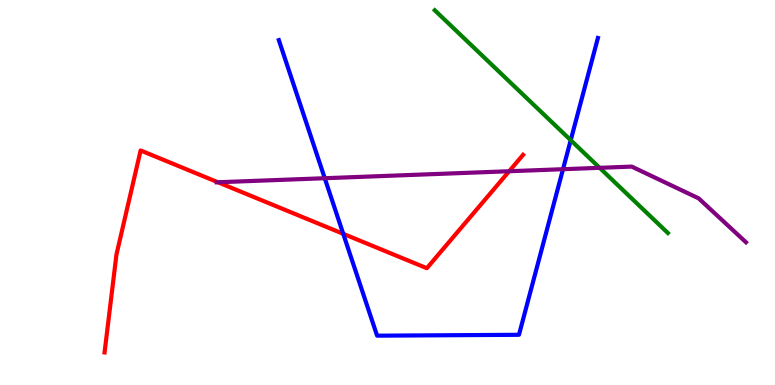[{'lines': ['blue', 'red'], 'intersections': [{'x': 4.43, 'y': 3.93}]}, {'lines': ['green', 'red'], 'intersections': []}, {'lines': ['purple', 'red'], 'intersections': [{'x': 2.81, 'y': 5.27}, {'x': 6.57, 'y': 5.55}]}, {'lines': ['blue', 'green'], 'intersections': [{'x': 7.36, 'y': 6.36}]}, {'lines': ['blue', 'purple'], 'intersections': [{'x': 4.19, 'y': 5.37}, {'x': 7.26, 'y': 5.61}]}, {'lines': ['green', 'purple'], 'intersections': [{'x': 7.74, 'y': 5.64}]}]